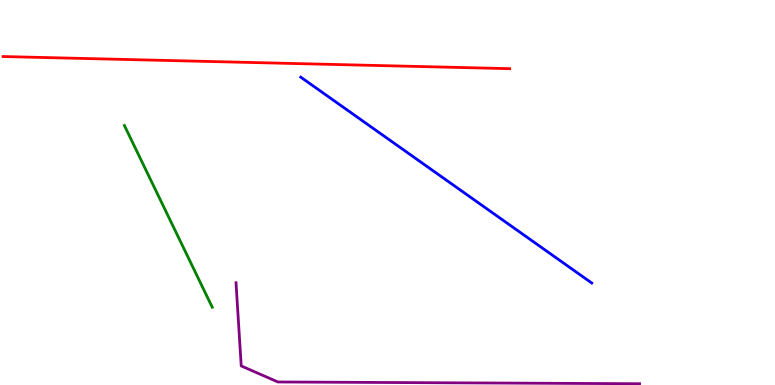[{'lines': ['blue', 'red'], 'intersections': []}, {'lines': ['green', 'red'], 'intersections': []}, {'lines': ['purple', 'red'], 'intersections': []}, {'lines': ['blue', 'green'], 'intersections': []}, {'lines': ['blue', 'purple'], 'intersections': []}, {'lines': ['green', 'purple'], 'intersections': []}]